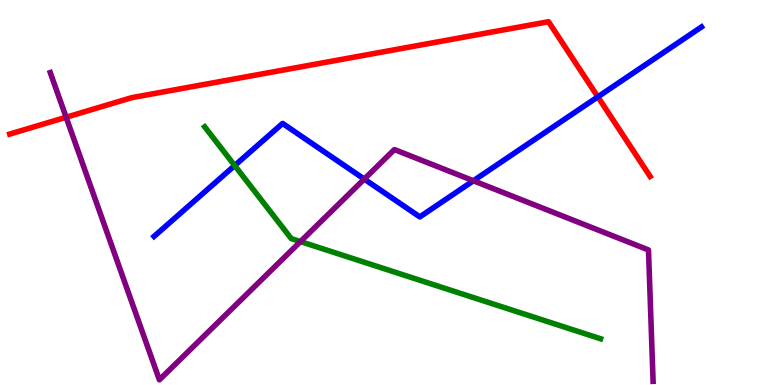[{'lines': ['blue', 'red'], 'intersections': [{'x': 7.71, 'y': 7.48}]}, {'lines': ['green', 'red'], 'intersections': []}, {'lines': ['purple', 'red'], 'intersections': [{'x': 0.853, 'y': 6.95}]}, {'lines': ['blue', 'green'], 'intersections': [{'x': 3.03, 'y': 5.7}]}, {'lines': ['blue', 'purple'], 'intersections': [{'x': 4.7, 'y': 5.35}, {'x': 6.11, 'y': 5.3}]}, {'lines': ['green', 'purple'], 'intersections': [{'x': 3.88, 'y': 3.72}]}]